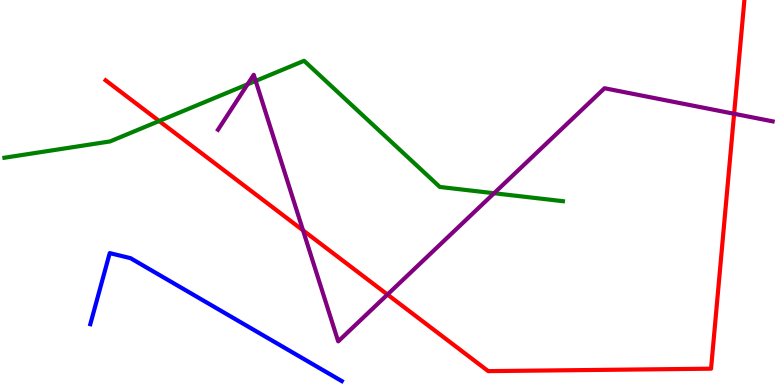[{'lines': ['blue', 'red'], 'intersections': []}, {'lines': ['green', 'red'], 'intersections': [{'x': 2.05, 'y': 6.86}]}, {'lines': ['purple', 'red'], 'intersections': [{'x': 3.91, 'y': 4.02}, {'x': 5.0, 'y': 2.35}, {'x': 9.47, 'y': 7.04}]}, {'lines': ['blue', 'green'], 'intersections': []}, {'lines': ['blue', 'purple'], 'intersections': []}, {'lines': ['green', 'purple'], 'intersections': [{'x': 3.19, 'y': 7.81}, {'x': 3.3, 'y': 7.9}, {'x': 6.38, 'y': 4.98}]}]